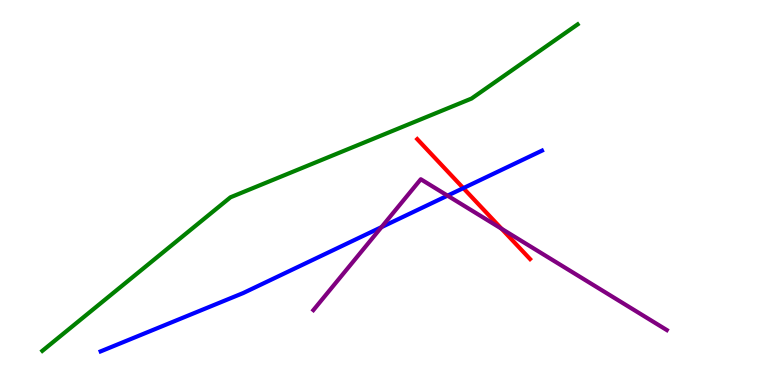[{'lines': ['blue', 'red'], 'intersections': [{'x': 5.98, 'y': 5.11}]}, {'lines': ['green', 'red'], 'intersections': []}, {'lines': ['purple', 'red'], 'intersections': [{'x': 6.47, 'y': 4.06}]}, {'lines': ['blue', 'green'], 'intersections': []}, {'lines': ['blue', 'purple'], 'intersections': [{'x': 4.92, 'y': 4.1}, {'x': 5.77, 'y': 4.92}]}, {'lines': ['green', 'purple'], 'intersections': []}]